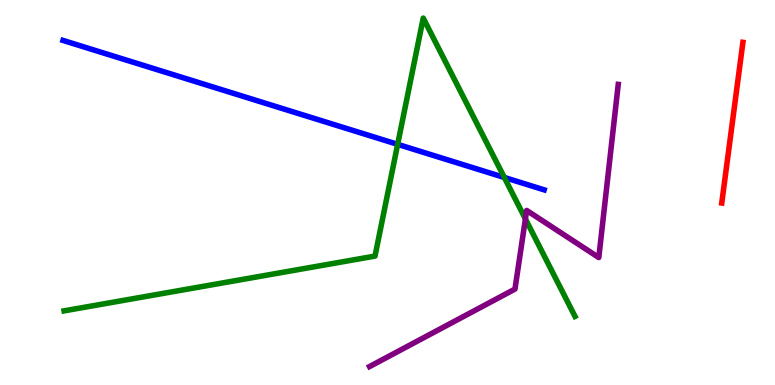[{'lines': ['blue', 'red'], 'intersections': []}, {'lines': ['green', 'red'], 'intersections': []}, {'lines': ['purple', 'red'], 'intersections': []}, {'lines': ['blue', 'green'], 'intersections': [{'x': 5.13, 'y': 6.25}, {'x': 6.51, 'y': 5.39}]}, {'lines': ['blue', 'purple'], 'intersections': []}, {'lines': ['green', 'purple'], 'intersections': [{'x': 6.78, 'y': 4.31}]}]